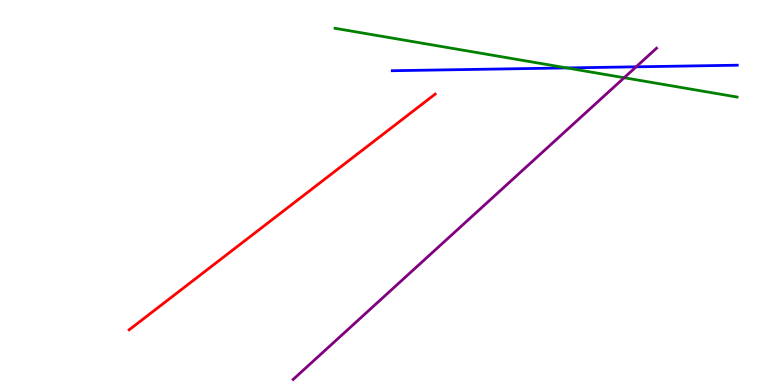[{'lines': ['blue', 'red'], 'intersections': []}, {'lines': ['green', 'red'], 'intersections': []}, {'lines': ['purple', 'red'], 'intersections': []}, {'lines': ['blue', 'green'], 'intersections': [{'x': 7.31, 'y': 8.24}]}, {'lines': ['blue', 'purple'], 'intersections': [{'x': 8.21, 'y': 8.26}]}, {'lines': ['green', 'purple'], 'intersections': [{'x': 8.05, 'y': 7.98}]}]